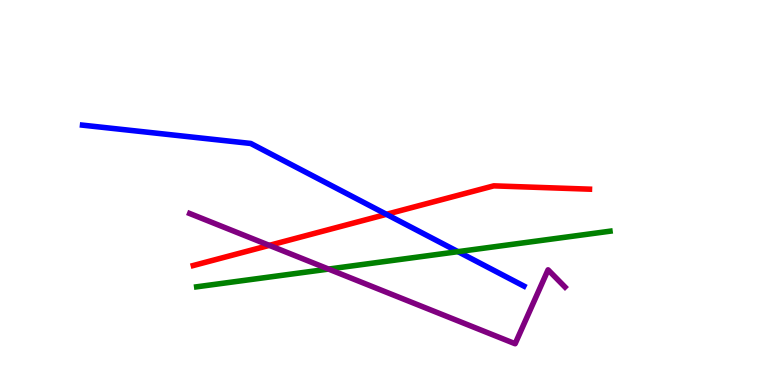[{'lines': ['blue', 'red'], 'intersections': [{'x': 4.99, 'y': 4.43}]}, {'lines': ['green', 'red'], 'intersections': []}, {'lines': ['purple', 'red'], 'intersections': [{'x': 3.47, 'y': 3.63}]}, {'lines': ['blue', 'green'], 'intersections': [{'x': 5.91, 'y': 3.46}]}, {'lines': ['blue', 'purple'], 'intersections': []}, {'lines': ['green', 'purple'], 'intersections': [{'x': 4.24, 'y': 3.01}]}]